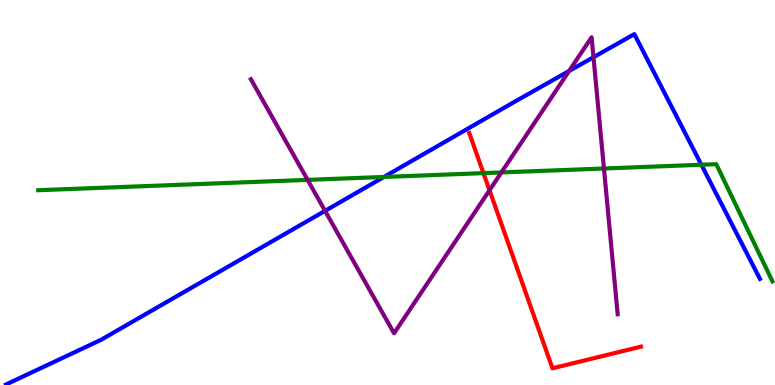[{'lines': ['blue', 'red'], 'intersections': []}, {'lines': ['green', 'red'], 'intersections': [{'x': 6.24, 'y': 5.5}]}, {'lines': ['purple', 'red'], 'intersections': [{'x': 6.32, 'y': 5.06}]}, {'lines': ['blue', 'green'], 'intersections': [{'x': 4.95, 'y': 5.4}, {'x': 9.05, 'y': 5.72}]}, {'lines': ['blue', 'purple'], 'intersections': [{'x': 4.19, 'y': 4.52}, {'x': 7.34, 'y': 8.16}, {'x': 7.66, 'y': 8.51}]}, {'lines': ['green', 'purple'], 'intersections': [{'x': 3.97, 'y': 5.33}, {'x': 6.47, 'y': 5.52}, {'x': 7.79, 'y': 5.62}]}]